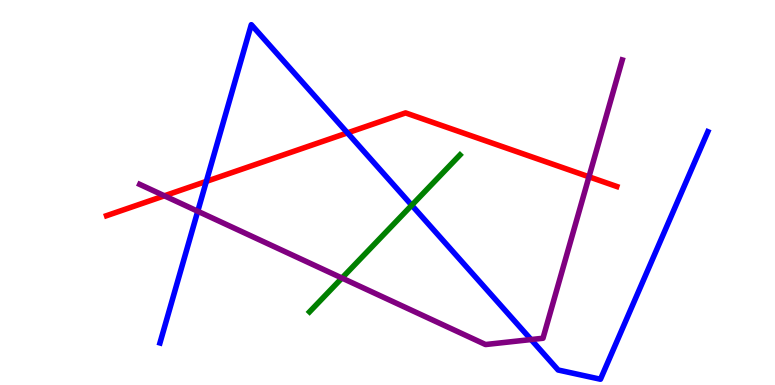[{'lines': ['blue', 'red'], 'intersections': [{'x': 2.66, 'y': 5.29}, {'x': 4.48, 'y': 6.55}]}, {'lines': ['green', 'red'], 'intersections': []}, {'lines': ['purple', 'red'], 'intersections': [{'x': 2.12, 'y': 4.91}, {'x': 7.6, 'y': 5.41}]}, {'lines': ['blue', 'green'], 'intersections': [{'x': 5.31, 'y': 4.67}]}, {'lines': ['blue', 'purple'], 'intersections': [{'x': 2.55, 'y': 4.51}, {'x': 6.85, 'y': 1.18}]}, {'lines': ['green', 'purple'], 'intersections': [{'x': 4.41, 'y': 2.78}]}]